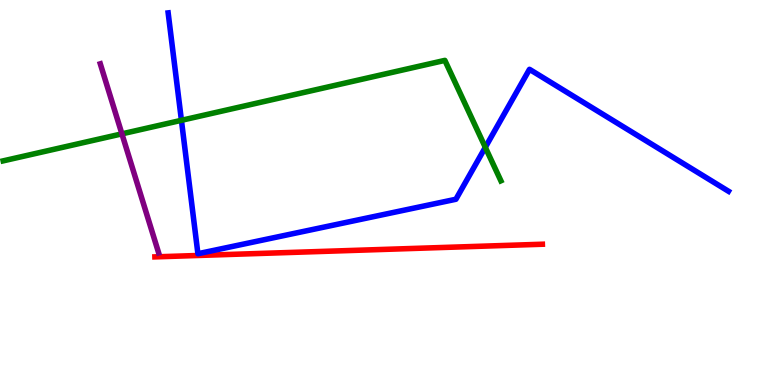[{'lines': ['blue', 'red'], 'intersections': []}, {'lines': ['green', 'red'], 'intersections': []}, {'lines': ['purple', 'red'], 'intersections': []}, {'lines': ['blue', 'green'], 'intersections': [{'x': 2.34, 'y': 6.87}, {'x': 6.26, 'y': 6.17}]}, {'lines': ['blue', 'purple'], 'intersections': []}, {'lines': ['green', 'purple'], 'intersections': [{'x': 1.57, 'y': 6.52}]}]